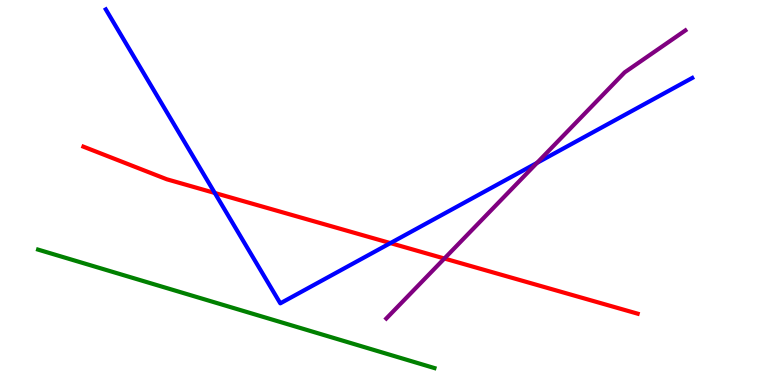[{'lines': ['blue', 'red'], 'intersections': [{'x': 2.77, 'y': 4.99}, {'x': 5.04, 'y': 3.69}]}, {'lines': ['green', 'red'], 'intersections': []}, {'lines': ['purple', 'red'], 'intersections': [{'x': 5.73, 'y': 3.29}]}, {'lines': ['blue', 'green'], 'intersections': []}, {'lines': ['blue', 'purple'], 'intersections': [{'x': 6.93, 'y': 5.77}]}, {'lines': ['green', 'purple'], 'intersections': []}]